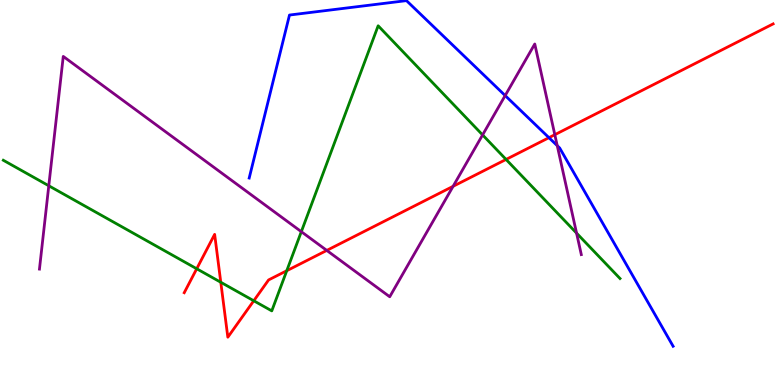[{'lines': ['blue', 'red'], 'intersections': [{'x': 7.08, 'y': 6.42}]}, {'lines': ['green', 'red'], 'intersections': [{'x': 2.54, 'y': 3.02}, {'x': 2.85, 'y': 2.67}, {'x': 3.27, 'y': 2.19}, {'x': 3.7, 'y': 2.97}, {'x': 6.53, 'y': 5.86}]}, {'lines': ['purple', 'red'], 'intersections': [{'x': 4.22, 'y': 3.5}, {'x': 5.85, 'y': 5.16}, {'x': 7.16, 'y': 6.5}]}, {'lines': ['blue', 'green'], 'intersections': []}, {'lines': ['blue', 'purple'], 'intersections': [{'x': 6.52, 'y': 7.52}, {'x': 7.19, 'y': 6.22}]}, {'lines': ['green', 'purple'], 'intersections': [{'x': 0.629, 'y': 5.17}, {'x': 3.89, 'y': 3.98}, {'x': 6.23, 'y': 6.5}, {'x': 7.44, 'y': 3.95}]}]